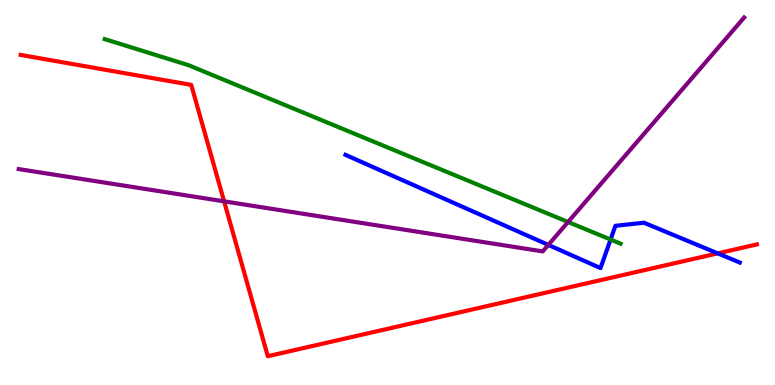[{'lines': ['blue', 'red'], 'intersections': [{'x': 9.26, 'y': 3.42}]}, {'lines': ['green', 'red'], 'intersections': []}, {'lines': ['purple', 'red'], 'intersections': [{'x': 2.89, 'y': 4.77}]}, {'lines': ['blue', 'green'], 'intersections': [{'x': 7.88, 'y': 3.78}]}, {'lines': ['blue', 'purple'], 'intersections': [{'x': 7.08, 'y': 3.64}]}, {'lines': ['green', 'purple'], 'intersections': [{'x': 7.33, 'y': 4.23}]}]